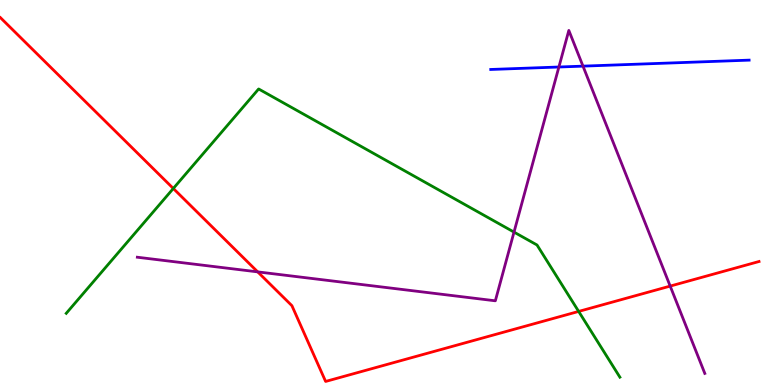[{'lines': ['blue', 'red'], 'intersections': []}, {'lines': ['green', 'red'], 'intersections': [{'x': 2.24, 'y': 5.1}, {'x': 7.47, 'y': 1.91}]}, {'lines': ['purple', 'red'], 'intersections': [{'x': 3.33, 'y': 2.94}, {'x': 8.65, 'y': 2.57}]}, {'lines': ['blue', 'green'], 'intersections': []}, {'lines': ['blue', 'purple'], 'intersections': [{'x': 7.21, 'y': 8.26}, {'x': 7.52, 'y': 8.28}]}, {'lines': ['green', 'purple'], 'intersections': [{'x': 6.63, 'y': 3.97}]}]